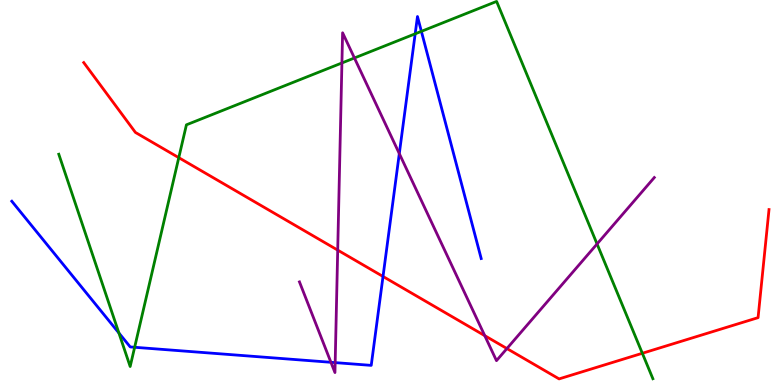[{'lines': ['blue', 'red'], 'intersections': [{'x': 4.94, 'y': 2.82}]}, {'lines': ['green', 'red'], 'intersections': [{'x': 2.31, 'y': 5.9}, {'x': 8.29, 'y': 0.824}]}, {'lines': ['purple', 'red'], 'intersections': [{'x': 4.36, 'y': 3.5}, {'x': 6.25, 'y': 1.28}, {'x': 6.54, 'y': 0.947}]}, {'lines': ['blue', 'green'], 'intersections': [{'x': 1.53, 'y': 1.35}, {'x': 1.74, 'y': 0.98}, {'x': 5.36, 'y': 9.12}, {'x': 5.44, 'y': 9.19}]}, {'lines': ['blue', 'purple'], 'intersections': [{'x': 4.27, 'y': 0.59}, {'x': 4.32, 'y': 0.581}, {'x': 5.15, 'y': 6.01}]}, {'lines': ['green', 'purple'], 'intersections': [{'x': 4.41, 'y': 8.36}, {'x': 4.57, 'y': 8.49}, {'x': 7.7, 'y': 3.66}]}]